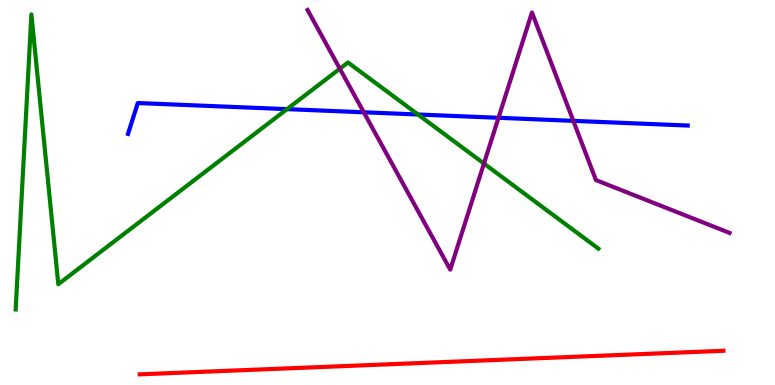[{'lines': ['blue', 'red'], 'intersections': []}, {'lines': ['green', 'red'], 'intersections': []}, {'lines': ['purple', 'red'], 'intersections': []}, {'lines': ['blue', 'green'], 'intersections': [{'x': 3.7, 'y': 7.17}, {'x': 5.39, 'y': 7.03}]}, {'lines': ['blue', 'purple'], 'intersections': [{'x': 4.69, 'y': 7.08}, {'x': 6.43, 'y': 6.94}, {'x': 7.4, 'y': 6.86}]}, {'lines': ['green', 'purple'], 'intersections': [{'x': 4.39, 'y': 8.22}, {'x': 6.24, 'y': 5.75}]}]